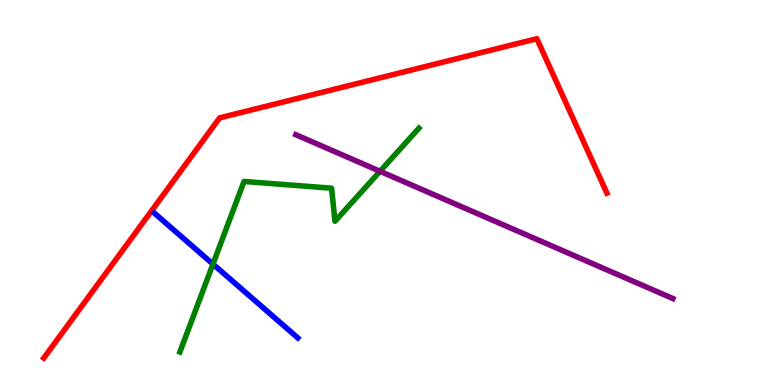[{'lines': ['blue', 'red'], 'intersections': []}, {'lines': ['green', 'red'], 'intersections': []}, {'lines': ['purple', 'red'], 'intersections': []}, {'lines': ['blue', 'green'], 'intersections': [{'x': 2.75, 'y': 3.14}]}, {'lines': ['blue', 'purple'], 'intersections': []}, {'lines': ['green', 'purple'], 'intersections': [{'x': 4.9, 'y': 5.55}]}]